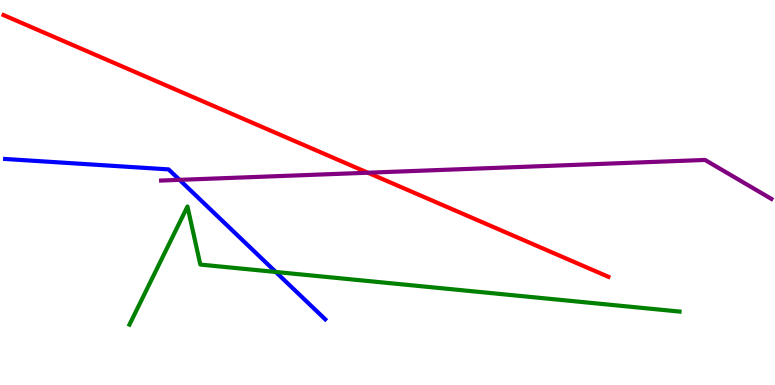[{'lines': ['blue', 'red'], 'intersections': []}, {'lines': ['green', 'red'], 'intersections': []}, {'lines': ['purple', 'red'], 'intersections': [{'x': 4.75, 'y': 5.51}]}, {'lines': ['blue', 'green'], 'intersections': [{'x': 3.56, 'y': 2.94}]}, {'lines': ['blue', 'purple'], 'intersections': [{'x': 2.32, 'y': 5.33}]}, {'lines': ['green', 'purple'], 'intersections': []}]